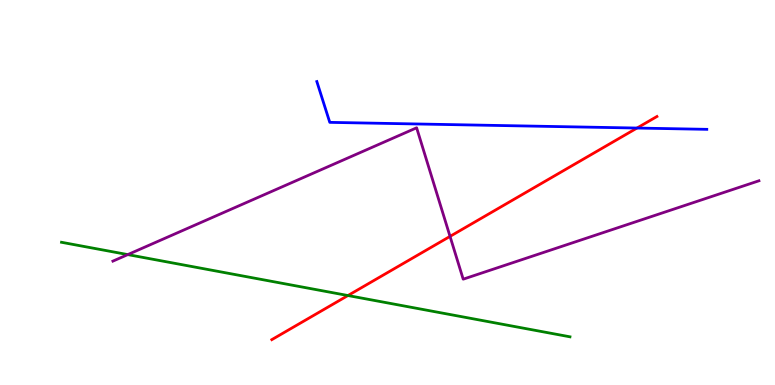[{'lines': ['blue', 'red'], 'intersections': [{'x': 8.22, 'y': 6.67}]}, {'lines': ['green', 'red'], 'intersections': [{'x': 4.49, 'y': 2.32}]}, {'lines': ['purple', 'red'], 'intersections': [{'x': 5.81, 'y': 3.86}]}, {'lines': ['blue', 'green'], 'intersections': []}, {'lines': ['blue', 'purple'], 'intersections': []}, {'lines': ['green', 'purple'], 'intersections': [{'x': 1.65, 'y': 3.39}]}]